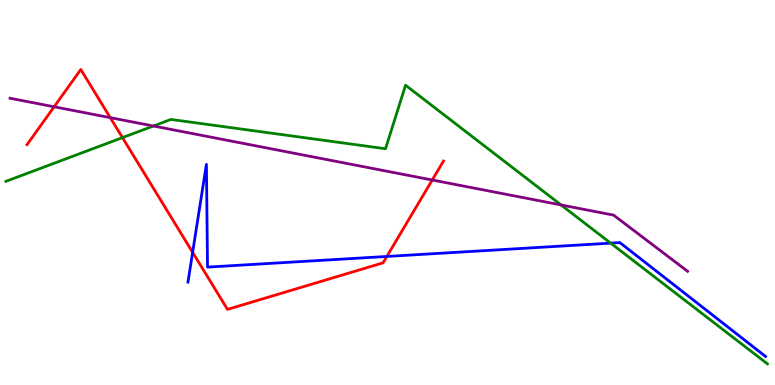[{'lines': ['blue', 'red'], 'intersections': [{'x': 2.49, 'y': 3.45}, {'x': 4.99, 'y': 3.34}]}, {'lines': ['green', 'red'], 'intersections': [{'x': 1.58, 'y': 6.43}]}, {'lines': ['purple', 'red'], 'intersections': [{'x': 0.698, 'y': 7.23}, {'x': 1.42, 'y': 6.94}, {'x': 5.58, 'y': 5.32}]}, {'lines': ['blue', 'green'], 'intersections': [{'x': 7.88, 'y': 3.68}]}, {'lines': ['blue', 'purple'], 'intersections': []}, {'lines': ['green', 'purple'], 'intersections': [{'x': 1.98, 'y': 6.73}, {'x': 7.24, 'y': 4.68}]}]